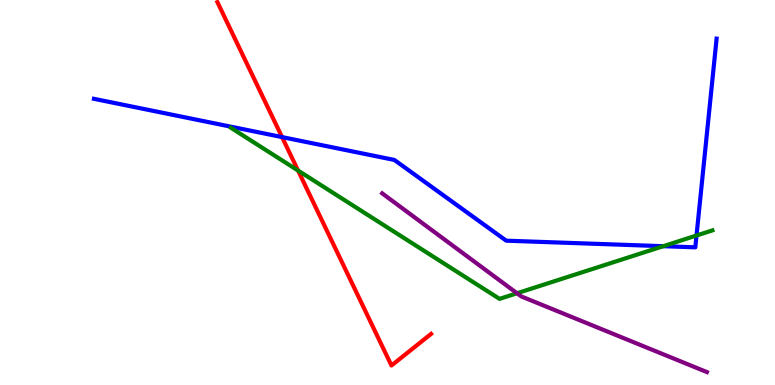[{'lines': ['blue', 'red'], 'intersections': [{'x': 3.64, 'y': 6.44}]}, {'lines': ['green', 'red'], 'intersections': [{'x': 3.85, 'y': 5.57}]}, {'lines': ['purple', 'red'], 'intersections': []}, {'lines': ['blue', 'green'], 'intersections': [{'x': 8.56, 'y': 3.61}, {'x': 8.99, 'y': 3.88}]}, {'lines': ['blue', 'purple'], 'intersections': []}, {'lines': ['green', 'purple'], 'intersections': [{'x': 6.67, 'y': 2.38}]}]